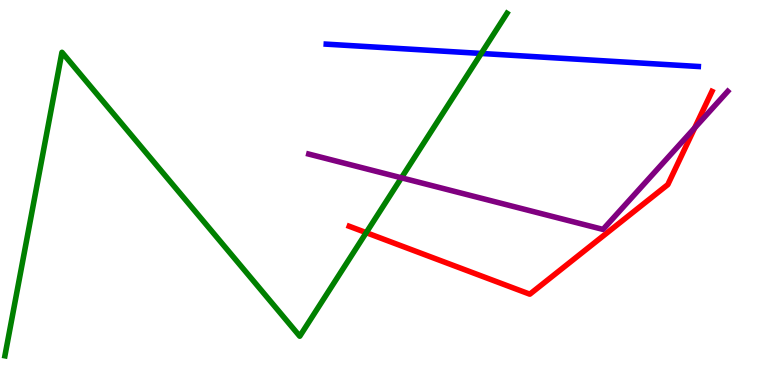[{'lines': ['blue', 'red'], 'intersections': []}, {'lines': ['green', 'red'], 'intersections': [{'x': 4.73, 'y': 3.96}]}, {'lines': ['purple', 'red'], 'intersections': [{'x': 8.96, 'y': 6.68}]}, {'lines': ['blue', 'green'], 'intersections': [{'x': 6.21, 'y': 8.61}]}, {'lines': ['blue', 'purple'], 'intersections': []}, {'lines': ['green', 'purple'], 'intersections': [{'x': 5.18, 'y': 5.38}]}]